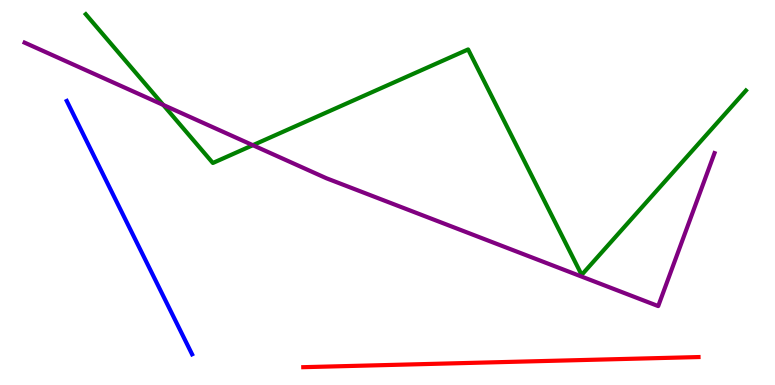[{'lines': ['blue', 'red'], 'intersections': []}, {'lines': ['green', 'red'], 'intersections': []}, {'lines': ['purple', 'red'], 'intersections': []}, {'lines': ['blue', 'green'], 'intersections': []}, {'lines': ['blue', 'purple'], 'intersections': []}, {'lines': ['green', 'purple'], 'intersections': [{'x': 2.11, 'y': 7.27}, {'x': 3.26, 'y': 6.23}]}]